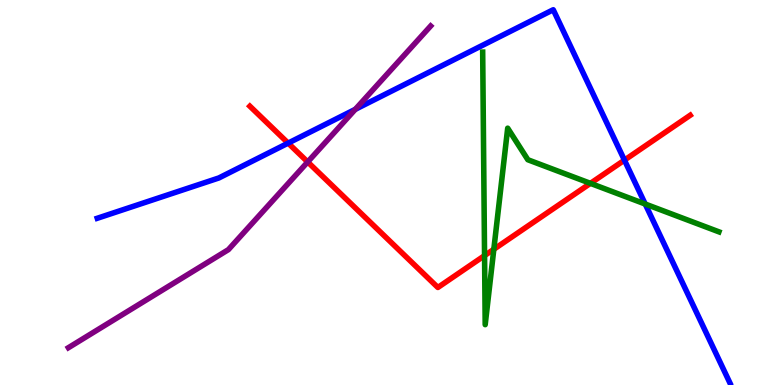[{'lines': ['blue', 'red'], 'intersections': [{'x': 3.72, 'y': 6.28}, {'x': 8.06, 'y': 5.84}]}, {'lines': ['green', 'red'], 'intersections': [{'x': 6.25, 'y': 3.36}, {'x': 6.37, 'y': 3.53}, {'x': 7.62, 'y': 5.24}]}, {'lines': ['purple', 'red'], 'intersections': [{'x': 3.97, 'y': 5.79}]}, {'lines': ['blue', 'green'], 'intersections': [{'x': 8.33, 'y': 4.7}]}, {'lines': ['blue', 'purple'], 'intersections': [{'x': 4.58, 'y': 7.16}]}, {'lines': ['green', 'purple'], 'intersections': []}]